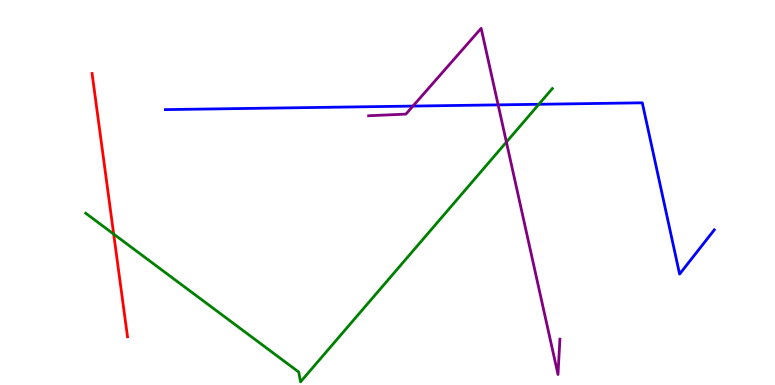[{'lines': ['blue', 'red'], 'intersections': []}, {'lines': ['green', 'red'], 'intersections': [{'x': 1.47, 'y': 3.92}]}, {'lines': ['purple', 'red'], 'intersections': []}, {'lines': ['blue', 'green'], 'intersections': [{'x': 6.95, 'y': 7.29}]}, {'lines': ['blue', 'purple'], 'intersections': [{'x': 5.33, 'y': 7.24}, {'x': 6.43, 'y': 7.28}]}, {'lines': ['green', 'purple'], 'intersections': [{'x': 6.53, 'y': 6.31}]}]